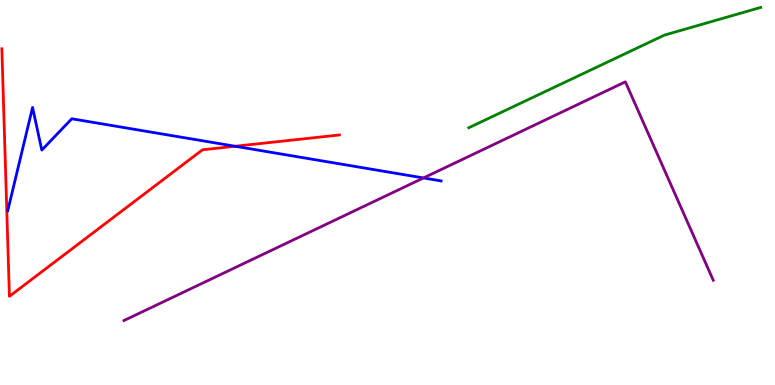[{'lines': ['blue', 'red'], 'intersections': [{'x': 3.03, 'y': 6.2}]}, {'lines': ['green', 'red'], 'intersections': []}, {'lines': ['purple', 'red'], 'intersections': []}, {'lines': ['blue', 'green'], 'intersections': []}, {'lines': ['blue', 'purple'], 'intersections': [{'x': 5.46, 'y': 5.38}]}, {'lines': ['green', 'purple'], 'intersections': []}]